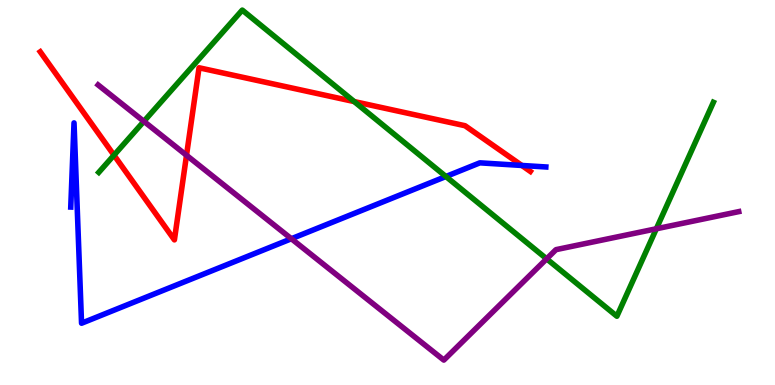[{'lines': ['blue', 'red'], 'intersections': [{'x': 6.73, 'y': 5.7}]}, {'lines': ['green', 'red'], 'intersections': [{'x': 1.47, 'y': 5.97}, {'x': 4.57, 'y': 7.36}]}, {'lines': ['purple', 'red'], 'intersections': [{'x': 2.41, 'y': 5.97}]}, {'lines': ['blue', 'green'], 'intersections': [{'x': 5.75, 'y': 5.42}]}, {'lines': ['blue', 'purple'], 'intersections': [{'x': 3.76, 'y': 3.8}]}, {'lines': ['green', 'purple'], 'intersections': [{'x': 1.86, 'y': 6.85}, {'x': 7.05, 'y': 3.28}, {'x': 8.47, 'y': 4.06}]}]